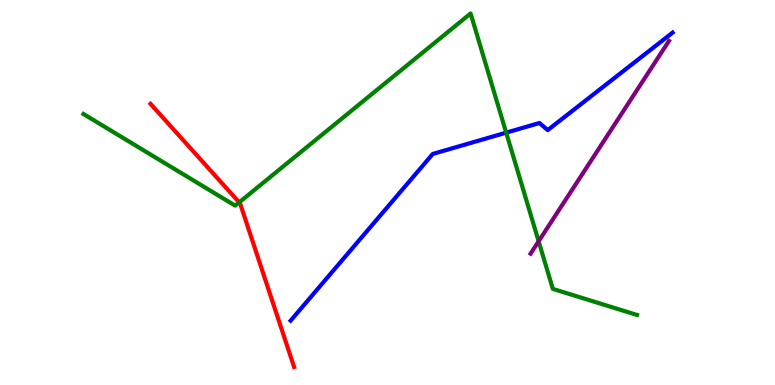[{'lines': ['blue', 'red'], 'intersections': []}, {'lines': ['green', 'red'], 'intersections': [{'x': 3.09, 'y': 4.74}]}, {'lines': ['purple', 'red'], 'intersections': []}, {'lines': ['blue', 'green'], 'intersections': [{'x': 6.53, 'y': 6.55}]}, {'lines': ['blue', 'purple'], 'intersections': []}, {'lines': ['green', 'purple'], 'intersections': [{'x': 6.95, 'y': 3.73}]}]